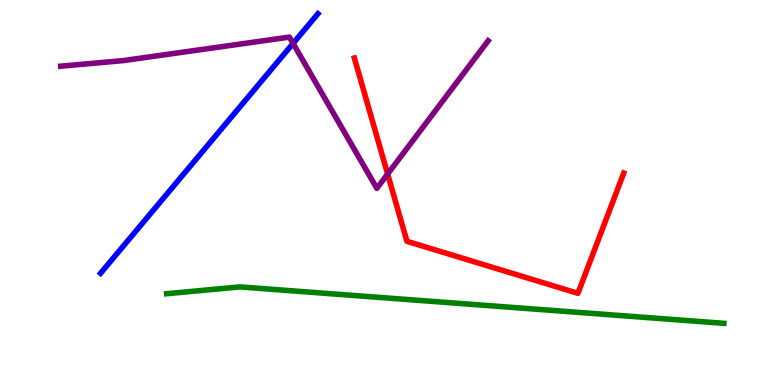[{'lines': ['blue', 'red'], 'intersections': []}, {'lines': ['green', 'red'], 'intersections': []}, {'lines': ['purple', 'red'], 'intersections': [{'x': 5.0, 'y': 5.48}]}, {'lines': ['blue', 'green'], 'intersections': []}, {'lines': ['blue', 'purple'], 'intersections': [{'x': 3.78, 'y': 8.87}]}, {'lines': ['green', 'purple'], 'intersections': []}]